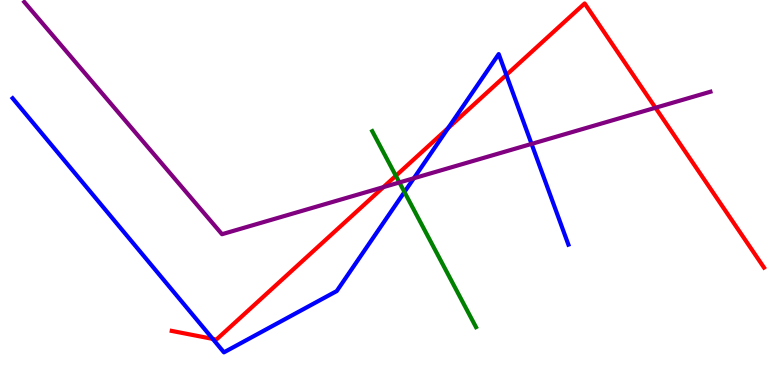[{'lines': ['blue', 'red'], 'intersections': [{'x': 2.75, 'y': 1.2}, {'x': 5.78, 'y': 6.68}, {'x': 6.53, 'y': 8.05}]}, {'lines': ['green', 'red'], 'intersections': [{'x': 5.11, 'y': 5.43}]}, {'lines': ['purple', 'red'], 'intersections': [{'x': 4.95, 'y': 5.14}, {'x': 8.46, 'y': 7.2}]}, {'lines': ['blue', 'green'], 'intersections': [{'x': 5.22, 'y': 5.01}]}, {'lines': ['blue', 'purple'], 'intersections': [{'x': 5.34, 'y': 5.37}, {'x': 6.86, 'y': 6.26}]}, {'lines': ['green', 'purple'], 'intersections': [{'x': 5.15, 'y': 5.26}]}]